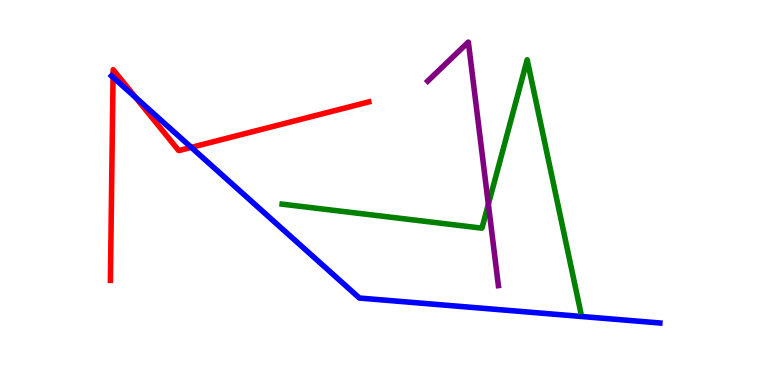[{'lines': ['blue', 'red'], 'intersections': [{'x': 1.46, 'y': 7.99}, {'x': 1.75, 'y': 7.46}, {'x': 2.47, 'y': 6.17}]}, {'lines': ['green', 'red'], 'intersections': []}, {'lines': ['purple', 'red'], 'intersections': []}, {'lines': ['blue', 'green'], 'intersections': []}, {'lines': ['blue', 'purple'], 'intersections': []}, {'lines': ['green', 'purple'], 'intersections': [{'x': 6.3, 'y': 4.69}]}]